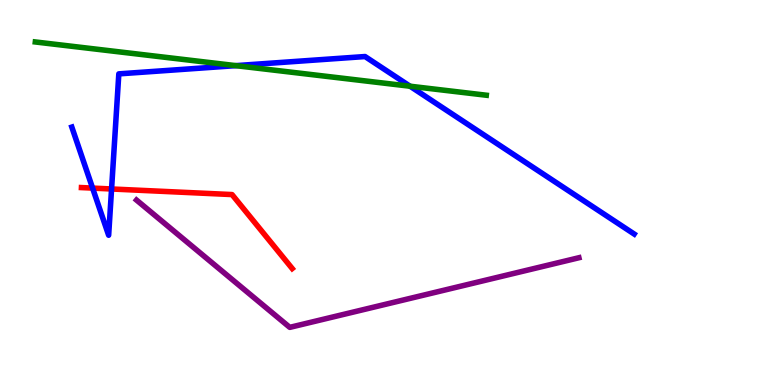[{'lines': ['blue', 'red'], 'intersections': [{'x': 1.19, 'y': 5.11}, {'x': 1.44, 'y': 5.09}]}, {'lines': ['green', 'red'], 'intersections': []}, {'lines': ['purple', 'red'], 'intersections': []}, {'lines': ['blue', 'green'], 'intersections': [{'x': 3.04, 'y': 8.3}, {'x': 5.29, 'y': 7.76}]}, {'lines': ['blue', 'purple'], 'intersections': []}, {'lines': ['green', 'purple'], 'intersections': []}]